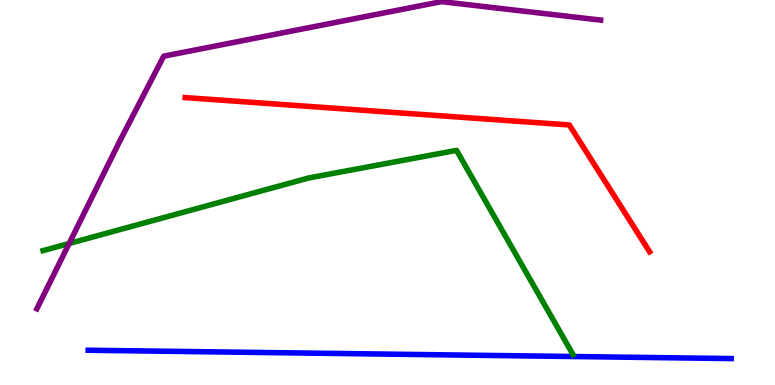[{'lines': ['blue', 'red'], 'intersections': []}, {'lines': ['green', 'red'], 'intersections': []}, {'lines': ['purple', 'red'], 'intersections': []}, {'lines': ['blue', 'green'], 'intersections': []}, {'lines': ['blue', 'purple'], 'intersections': []}, {'lines': ['green', 'purple'], 'intersections': [{'x': 0.892, 'y': 3.68}]}]